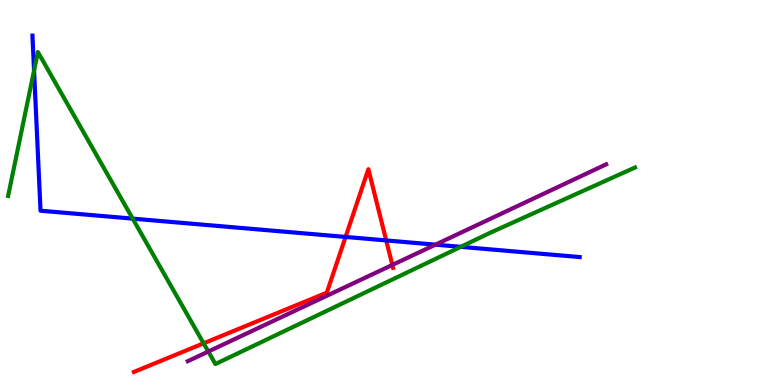[{'lines': ['blue', 'red'], 'intersections': [{'x': 4.46, 'y': 3.85}, {'x': 4.98, 'y': 3.76}]}, {'lines': ['green', 'red'], 'intersections': [{'x': 2.63, 'y': 1.08}]}, {'lines': ['purple', 'red'], 'intersections': [{'x': 5.06, 'y': 3.12}]}, {'lines': ['blue', 'green'], 'intersections': [{'x': 0.439, 'y': 8.17}, {'x': 1.71, 'y': 4.32}, {'x': 5.95, 'y': 3.59}]}, {'lines': ['blue', 'purple'], 'intersections': [{'x': 5.62, 'y': 3.65}]}, {'lines': ['green', 'purple'], 'intersections': [{'x': 2.69, 'y': 0.869}]}]